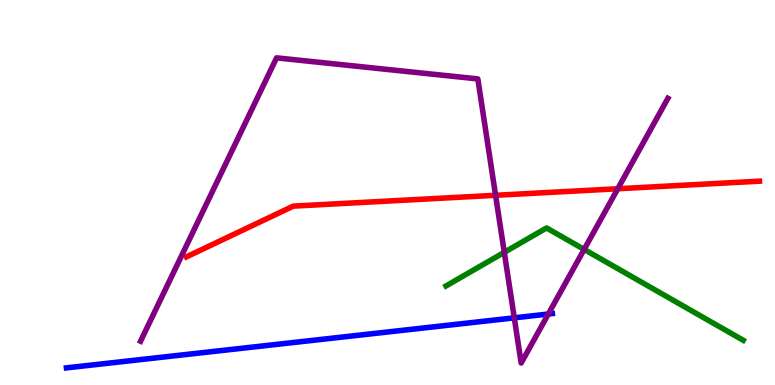[{'lines': ['blue', 'red'], 'intersections': []}, {'lines': ['green', 'red'], 'intersections': []}, {'lines': ['purple', 'red'], 'intersections': [{'x': 6.39, 'y': 4.93}, {'x': 7.97, 'y': 5.1}]}, {'lines': ['blue', 'green'], 'intersections': []}, {'lines': ['blue', 'purple'], 'intersections': [{'x': 6.64, 'y': 1.74}, {'x': 7.08, 'y': 1.84}]}, {'lines': ['green', 'purple'], 'intersections': [{'x': 6.51, 'y': 3.45}, {'x': 7.54, 'y': 3.52}]}]